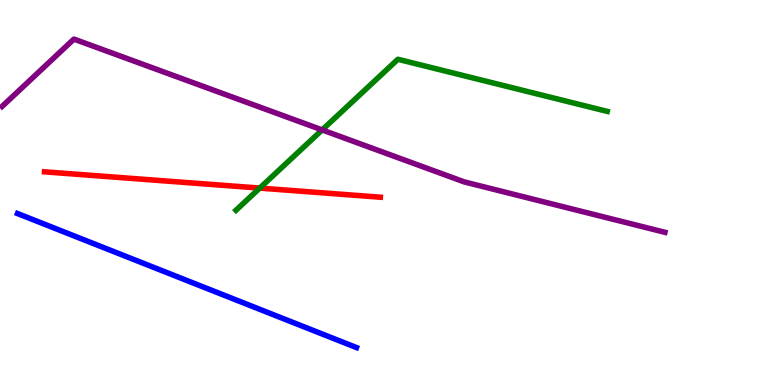[{'lines': ['blue', 'red'], 'intersections': []}, {'lines': ['green', 'red'], 'intersections': [{'x': 3.35, 'y': 5.11}]}, {'lines': ['purple', 'red'], 'intersections': []}, {'lines': ['blue', 'green'], 'intersections': []}, {'lines': ['blue', 'purple'], 'intersections': []}, {'lines': ['green', 'purple'], 'intersections': [{'x': 4.16, 'y': 6.63}]}]